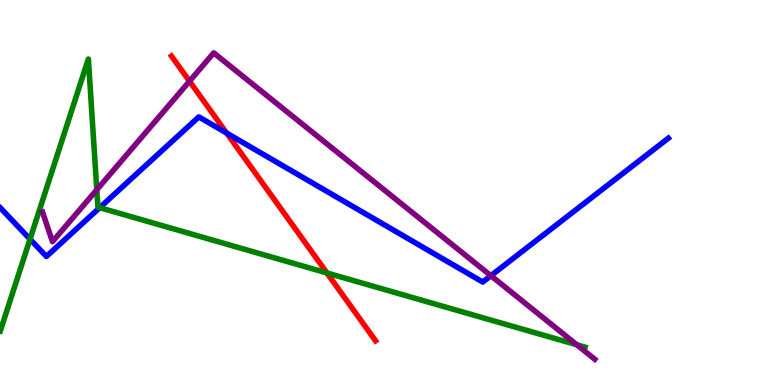[{'lines': ['blue', 'red'], 'intersections': [{'x': 2.92, 'y': 6.54}]}, {'lines': ['green', 'red'], 'intersections': [{'x': 4.22, 'y': 2.91}]}, {'lines': ['purple', 'red'], 'intersections': [{'x': 2.45, 'y': 7.89}]}, {'lines': ['blue', 'green'], 'intersections': [{'x': 0.387, 'y': 3.79}, {'x': 1.29, 'y': 4.61}]}, {'lines': ['blue', 'purple'], 'intersections': [{'x': 6.33, 'y': 2.84}]}, {'lines': ['green', 'purple'], 'intersections': [{'x': 1.25, 'y': 5.07}, {'x': 7.44, 'y': 1.04}]}]